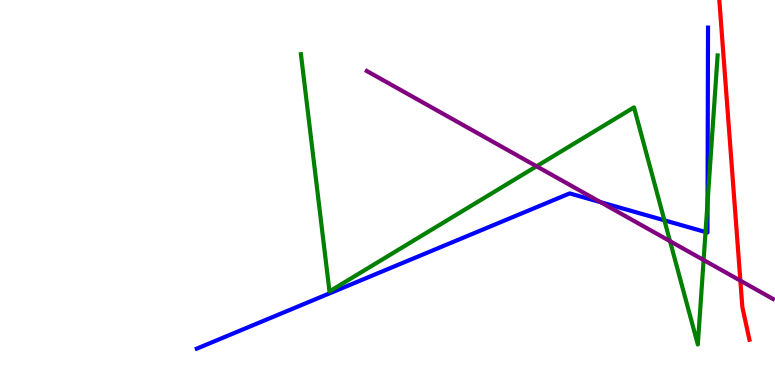[{'lines': ['blue', 'red'], 'intersections': []}, {'lines': ['green', 'red'], 'intersections': []}, {'lines': ['purple', 'red'], 'intersections': [{'x': 9.55, 'y': 2.71}]}, {'lines': ['blue', 'green'], 'intersections': [{'x': 8.57, 'y': 4.28}, {'x': 9.1, 'y': 3.97}, {'x': 9.13, 'y': 4.74}]}, {'lines': ['blue', 'purple'], 'intersections': [{'x': 7.75, 'y': 4.75}]}, {'lines': ['green', 'purple'], 'intersections': [{'x': 6.92, 'y': 5.68}, {'x': 8.65, 'y': 3.74}, {'x': 9.08, 'y': 3.25}]}]